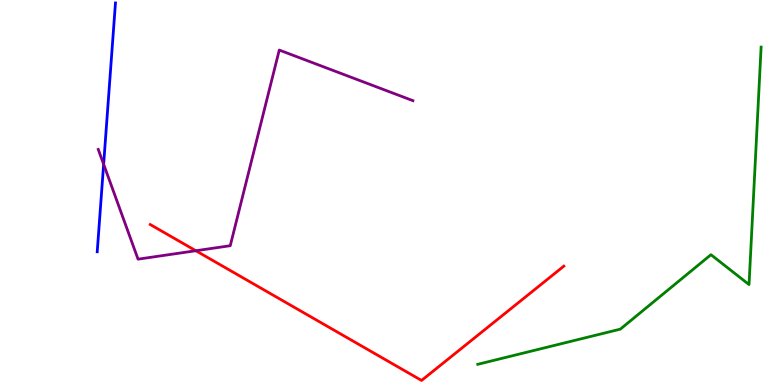[{'lines': ['blue', 'red'], 'intersections': []}, {'lines': ['green', 'red'], 'intersections': []}, {'lines': ['purple', 'red'], 'intersections': [{'x': 2.53, 'y': 3.49}]}, {'lines': ['blue', 'green'], 'intersections': []}, {'lines': ['blue', 'purple'], 'intersections': [{'x': 1.34, 'y': 5.73}]}, {'lines': ['green', 'purple'], 'intersections': []}]